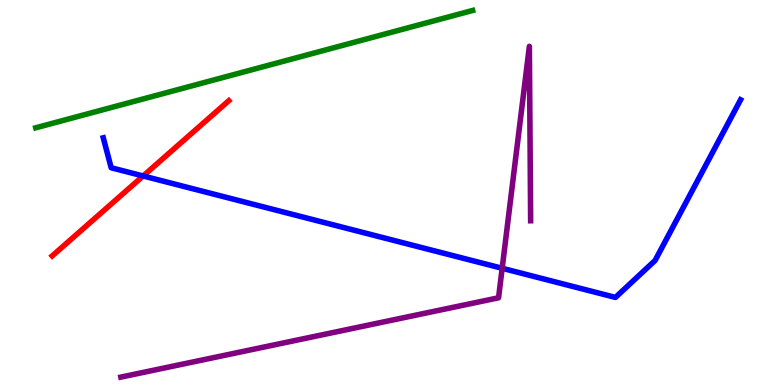[{'lines': ['blue', 'red'], 'intersections': [{'x': 1.85, 'y': 5.43}]}, {'lines': ['green', 'red'], 'intersections': []}, {'lines': ['purple', 'red'], 'intersections': []}, {'lines': ['blue', 'green'], 'intersections': []}, {'lines': ['blue', 'purple'], 'intersections': [{'x': 6.48, 'y': 3.03}]}, {'lines': ['green', 'purple'], 'intersections': []}]